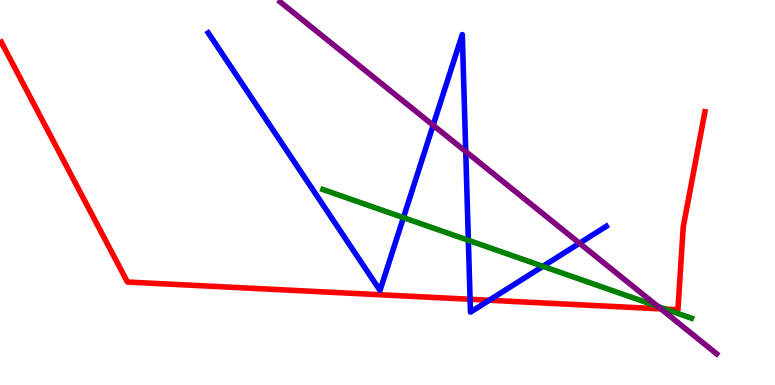[{'lines': ['blue', 'red'], 'intersections': [{'x': 6.07, 'y': 2.23}, {'x': 6.31, 'y': 2.2}]}, {'lines': ['green', 'red'], 'intersections': [{'x': 8.59, 'y': 1.97}]}, {'lines': ['purple', 'red'], 'intersections': [{'x': 8.53, 'y': 1.98}]}, {'lines': ['blue', 'green'], 'intersections': [{'x': 5.21, 'y': 4.35}, {'x': 6.04, 'y': 3.76}, {'x': 7.01, 'y': 3.08}]}, {'lines': ['blue', 'purple'], 'intersections': [{'x': 5.59, 'y': 6.75}, {'x': 6.01, 'y': 6.06}, {'x': 7.48, 'y': 3.68}]}, {'lines': ['green', 'purple'], 'intersections': [{'x': 8.49, 'y': 2.04}]}]